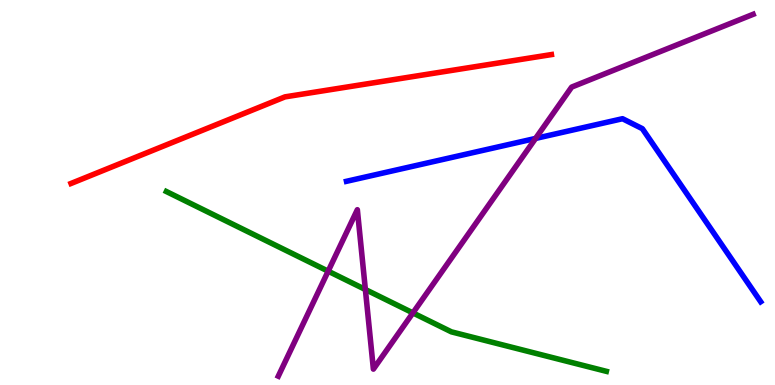[{'lines': ['blue', 'red'], 'intersections': []}, {'lines': ['green', 'red'], 'intersections': []}, {'lines': ['purple', 'red'], 'intersections': []}, {'lines': ['blue', 'green'], 'intersections': []}, {'lines': ['blue', 'purple'], 'intersections': [{'x': 6.91, 'y': 6.4}]}, {'lines': ['green', 'purple'], 'intersections': [{'x': 4.23, 'y': 2.96}, {'x': 4.71, 'y': 2.48}, {'x': 5.33, 'y': 1.87}]}]